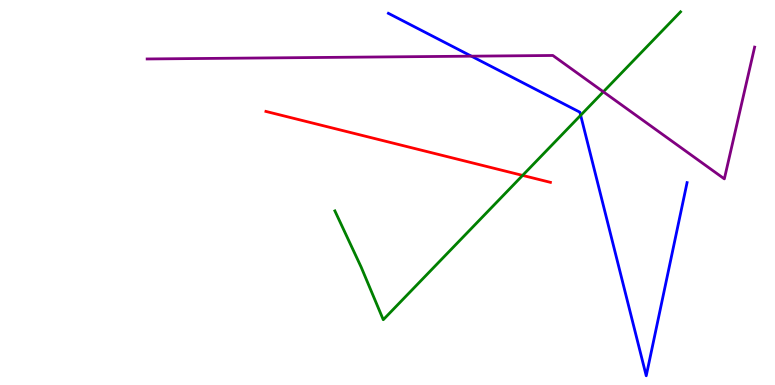[{'lines': ['blue', 'red'], 'intersections': []}, {'lines': ['green', 'red'], 'intersections': [{'x': 6.74, 'y': 5.44}]}, {'lines': ['purple', 'red'], 'intersections': []}, {'lines': ['blue', 'green'], 'intersections': [{'x': 7.49, 'y': 7.01}]}, {'lines': ['blue', 'purple'], 'intersections': [{'x': 6.08, 'y': 8.54}]}, {'lines': ['green', 'purple'], 'intersections': [{'x': 7.79, 'y': 7.62}]}]